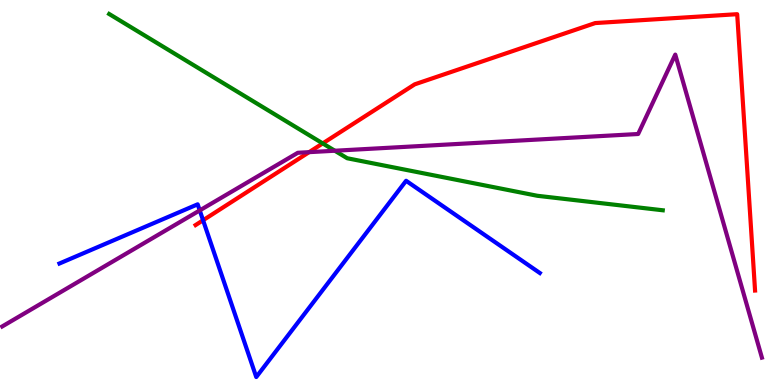[{'lines': ['blue', 'red'], 'intersections': [{'x': 2.62, 'y': 4.28}]}, {'lines': ['green', 'red'], 'intersections': [{'x': 4.16, 'y': 6.28}]}, {'lines': ['purple', 'red'], 'intersections': [{'x': 3.99, 'y': 6.05}]}, {'lines': ['blue', 'green'], 'intersections': []}, {'lines': ['blue', 'purple'], 'intersections': [{'x': 2.58, 'y': 4.53}]}, {'lines': ['green', 'purple'], 'intersections': [{'x': 4.32, 'y': 6.08}]}]